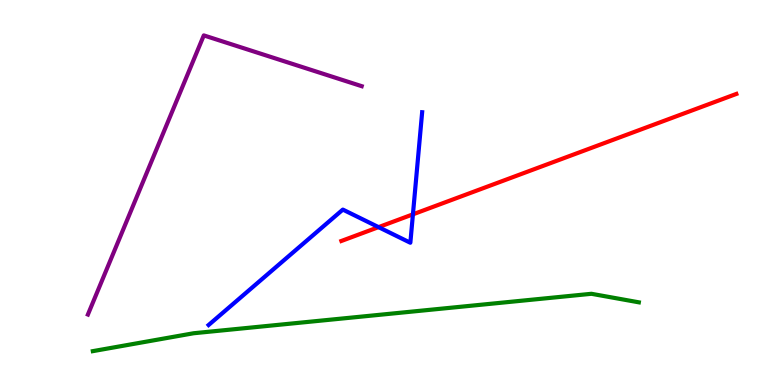[{'lines': ['blue', 'red'], 'intersections': [{'x': 4.88, 'y': 4.1}, {'x': 5.33, 'y': 4.43}]}, {'lines': ['green', 'red'], 'intersections': []}, {'lines': ['purple', 'red'], 'intersections': []}, {'lines': ['blue', 'green'], 'intersections': []}, {'lines': ['blue', 'purple'], 'intersections': []}, {'lines': ['green', 'purple'], 'intersections': []}]